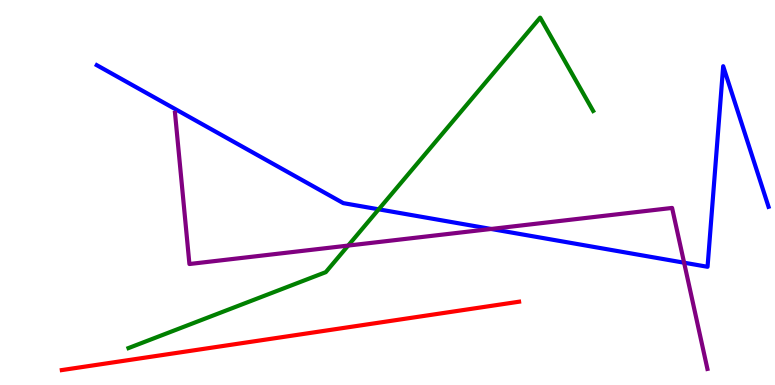[{'lines': ['blue', 'red'], 'intersections': []}, {'lines': ['green', 'red'], 'intersections': []}, {'lines': ['purple', 'red'], 'intersections': []}, {'lines': ['blue', 'green'], 'intersections': [{'x': 4.89, 'y': 4.56}]}, {'lines': ['blue', 'purple'], 'intersections': [{'x': 6.34, 'y': 4.05}, {'x': 8.83, 'y': 3.18}]}, {'lines': ['green', 'purple'], 'intersections': [{'x': 4.49, 'y': 3.62}]}]